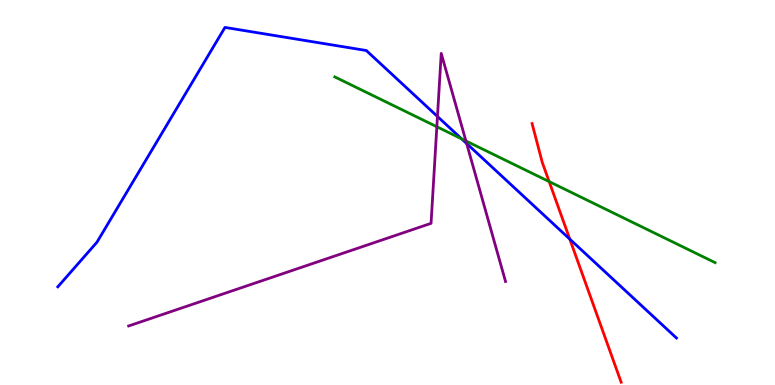[{'lines': ['blue', 'red'], 'intersections': [{'x': 7.35, 'y': 3.79}]}, {'lines': ['green', 'red'], 'intersections': [{'x': 7.09, 'y': 5.28}]}, {'lines': ['purple', 'red'], 'intersections': []}, {'lines': ['blue', 'green'], 'intersections': [{'x': 5.96, 'y': 6.39}]}, {'lines': ['blue', 'purple'], 'intersections': [{'x': 5.64, 'y': 6.97}, {'x': 6.02, 'y': 6.27}]}, {'lines': ['green', 'purple'], 'intersections': [{'x': 5.64, 'y': 6.71}, {'x': 6.01, 'y': 6.34}]}]